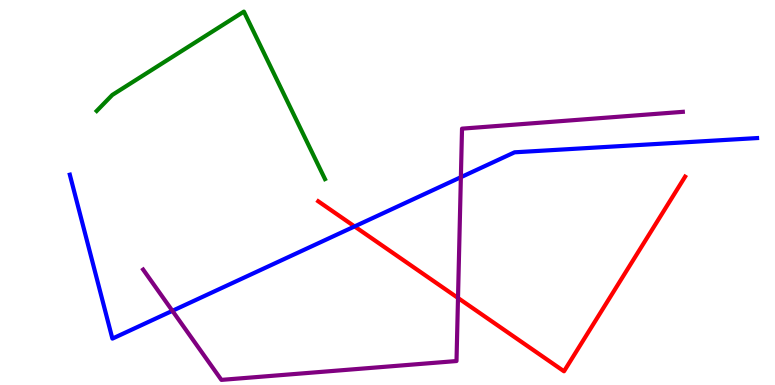[{'lines': ['blue', 'red'], 'intersections': [{'x': 4.58, 'y': 4.12}]}, {'lines': ['green', 'red'], 'intersections': []}, {'lines': ['purple', 'red'], 'intersections': [{'x': 5.91, 'y': 2.26}]}, {'lines': ['blue', 'green'], 'intersections': []}, {'lines': ['blue', 'purple'], 'intersections': [{'x': 2.22, 'y': 1.93}, {'x': 5.95, 'y': 5.4}]}, {'lines': ['green', 'purple'], 'intersections': []}]